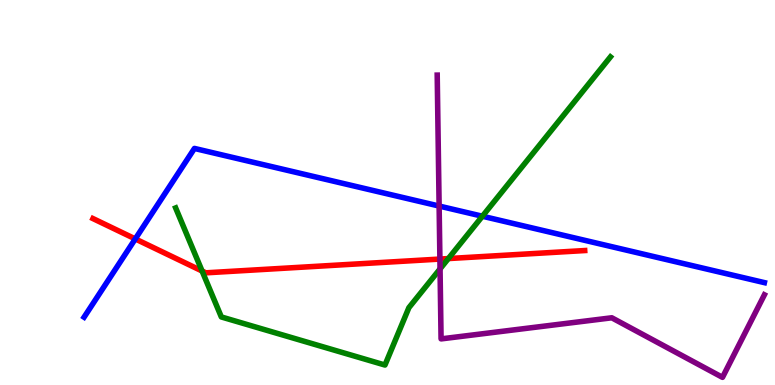[{'lines': ['blue', 'red'], 'intersections': [{'x': 1.75, 'y': 3.79}]}, {'lines': ['green', 'red'], 'intersections': [{'x': 2.61, 'y': 2.96}, {'x': 5.79, 'y': 3.28}]}, {'lines': ['purple', 'red'], 'intersections': [{'x': 5.68, 'y': 3.27}]}, {'lines': ['blue', 'green'], 'intersections': [{'x': 6.22, 'y': 4.38}]}, {'lines': ['blue', 'purple'], 'intersections': [{'x': 5.67, 'y': 4.65}]}, {'lines': ['green', 'purple'], 'intersections': [{'x': 5.68, 'y': 3.02}]}]